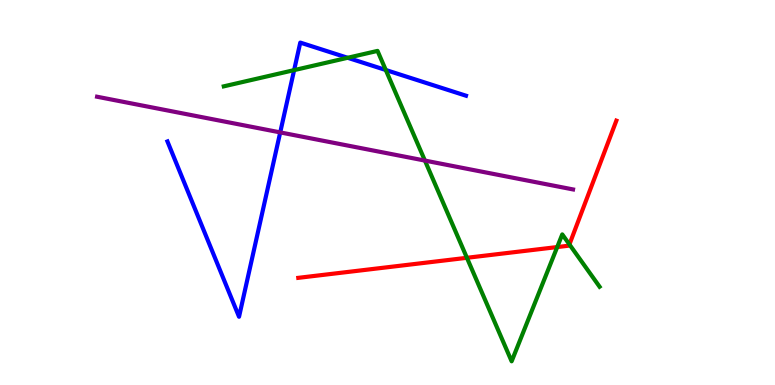[{'lines': ['blue', 'red'], 'intersections': []}, {'lines': ['green', 'red'], 'intersections': [{'x': 6.02, 'y': 3.3}, {'x': 7.19, 'y': 3.58}, {'x': 7.35, 'y': 3.65}]}, {'lines': ['purple', 'red'], 'intersections': []}, {'lines': ['blue', 'green'], 'intersections': [{'x': 3.8, 'y': 8.18}, {'x': 4.49, 'y': 8.5}, {'x': 4.98, 'y': 8.18}]}, {'lines': ['blue', 'purple'], 'intersections': [{'x': 3.62, 'y': 6.56}]}, {'lines': ['green', 'purple'], 'intersections': [{'x': 5.48, 'y': 5.83}]}]